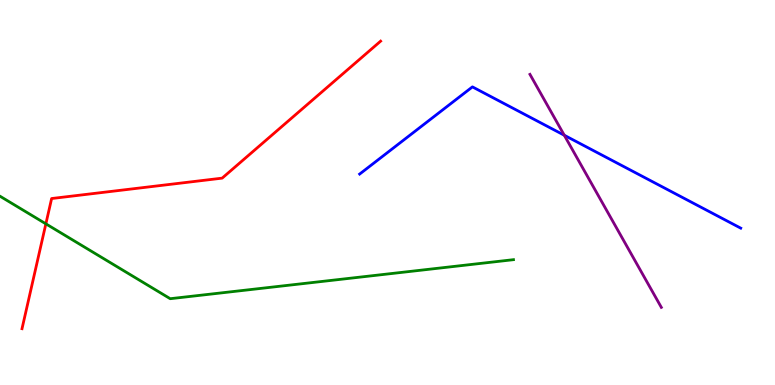[{'lines': ['blue', 'red'], 'intersections': []}, {'lines': ['green', 'red'], 'intersections': [{'x': 0.592, 'y': 4.19}]}, {'lines': ['purple', 'red'], 'intersections': []}, {'lines': ['blue', 'green'], 'intersections': []}, {'lines': ['blue', 'purple'], 'intersections': [{'x': 7.28, 'y': 6.49}]}, {'lines': ['green', 'purple'], 'intersections': []}]